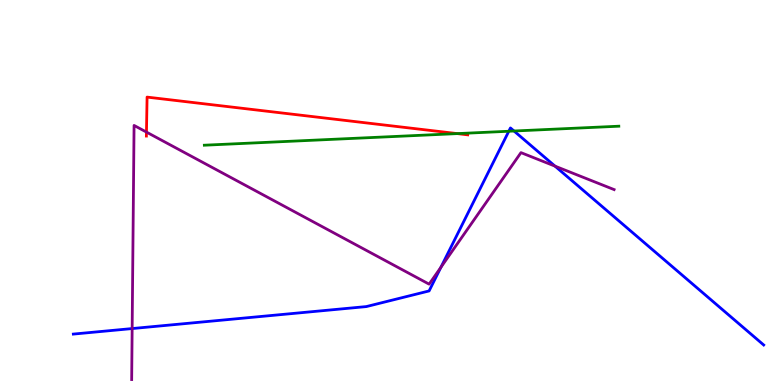[{'lines': ['blue', 'red'], 'intersections': []}, {'lines': ['green', 'red'], 'intersections': [{'x': 5.9, 'y': 6.53}]}, {'lines': ['purple', 'red'], 'intersections': [{'x': 1.89, 'y': 6.57}]}, {'lines': ['blue', 'green'], 'intersections': [{'x': 6.57, 'y': 6.59}, {'x': 6.63, 'y': 6.6}]}, {'lines': ['blue', 'purple'], 'intersections': [{'x': 1.71, 'y': 1.47}, {'x': 5.69, 'y': 3.06}, {'x': 7.16, 'y': 5.68}]}, {'lines': ['green', 'purple'], 'intersections': []}]